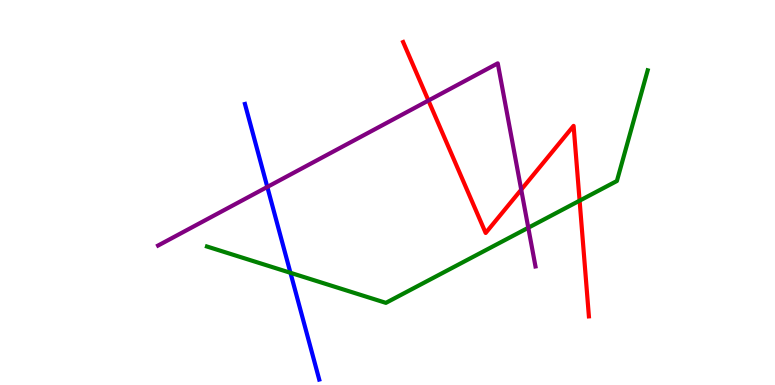[{'lines': ['blue', 'red'], 'intersections': []}, {'lines': ['green', 'red'], 'intersections': [{'x': 7.48, 'y': 4.79}]}, {'lines': ['purple', 'red'], 'intersections': [{'x': 5.53, 'y': 7.39}, {'x': 6.73, 'y': 5.07}]}, {'lines': ['blue', 'green'], 'intersections': [{'x': 3.75, 'y': 2.91}]}, {'lines': ['blue', 'purple'], 'intersections': [{'x': 3.45, 'y': 5.14}]}, {'lines': ['green', 'purple'], 'intersections': [{'x': 6.82, 'y': 4.08}]}]